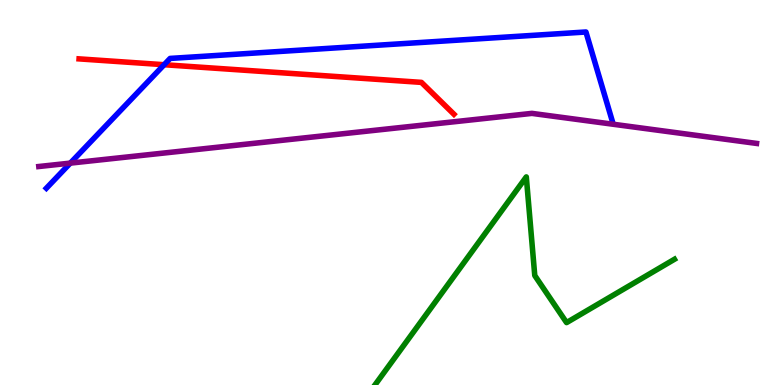[{'lines': ['blue', 'red'], 'intersections': [{'x': 2.12, 'y': 8.32}]}, {'lines': ['green', 'red'], 'intersections': []}, {'lines': ['purple', 'red'], 'intersections': []}, {'lines': ['blue', 'green'], 'intersections': []}, {'lines': ['blue', 'purple'], 'intersections': [{'x': 0.907, 'y': 5.76}]}, {'lines': ['green', 'purple'], 'intersections': []}]